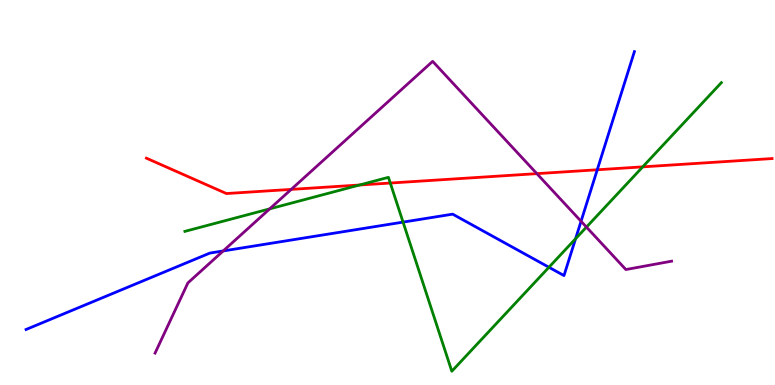[{'lines': ['blue', 'red'], 'intersections': [{'x': 7.71, 'y': 5.59}]}, {'lines': ['green', 'red'], 'intersections': [{'x': 4.64, 'y': 5.19}, {'x': 5.04, 'y': 5.25}, {'x': 8.29, 'y': 5.67}]}, {'lines': ['purple', 'red'], 'intersections': [{'x': 3.76, 'y': 5.08}, {'x': 6.93, 'y': 5.49}]}, {'lines': ['blue', 'green'], 'intersections': [{'x': 5.2, 'y': 4.23}, {'x': 7.08, 'y': 3.06}, {'x': 7.43, 'y': 3.8}]}, {'lines': ['blue', 'purple'], 'intersections': [{'x': 2.88, 'y': 3.48}, {'x': 7.5, 'y': 4.25}]}, {'lines': ['green', 'purple'], 'intersections': [{'x': 3.48, 'y': 4.58}, {'x': 7.57, 'y': 4.1}]}]